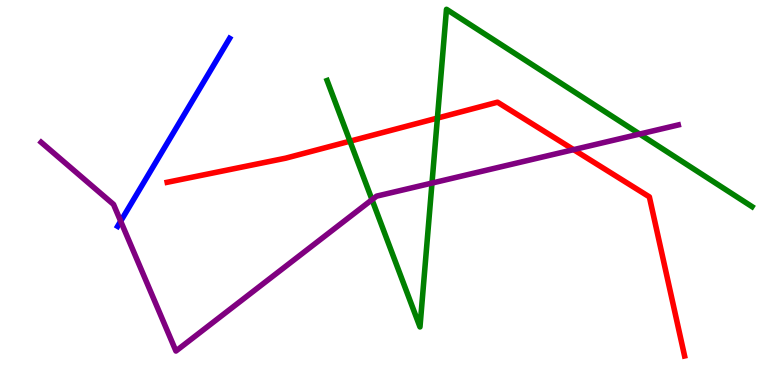[{'lines': ['blue', 'red'], 'intersections': []}, {'lines': ['green', 'red'], 'intersections': [{'x': 4.52, 'y': 6.33}, {'x': 5.64, 'y': 6.93}]}, {'lines': ['purple', 'red'], 'intersections': [{'x': 7.4, 'y': 6.11}]}, {'lines': ['blue', 'green'], 'intersections': []}, {'lines': ['blue', 'purple'], 'intersections': [{'x': 1.56, 'y': 4.25}]}, {'lines': ['green', 'purple'], 'intersections': [{'x': 4.8, 'y': 4.81}, {'x': 5.57, 'y': 5.24}, {'x': 8.25, 'y': 6.52}]}]